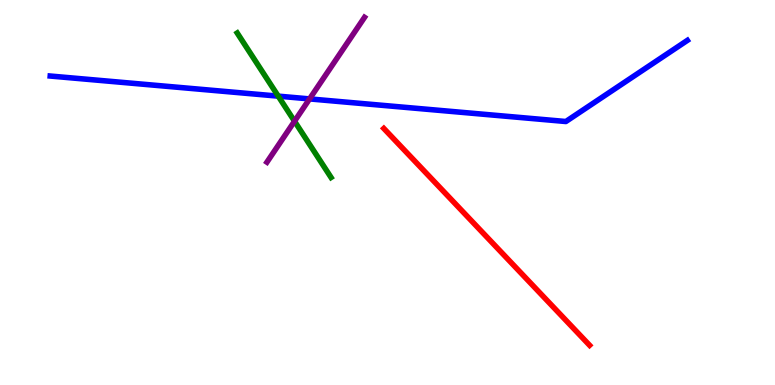[{'lines': ['blue', 'red'], 'intersections': []}, {'lines': ['green', 'red'], 'intersections': []}, {'lines': ['purple', 'red'], 'intersections': []}, {'lines': ['blue', 'green'], 'intersections': [{'x': 3.59, 'y': 7.5}]}, {'lines': ['blue', 'purple'], 'intersections': [{'x': 3.99, 'y': 7.43}]}, {'lines': ['green', 'purple'], 'intersections': [{'x': 3.8, 'y': 6.85}]}]